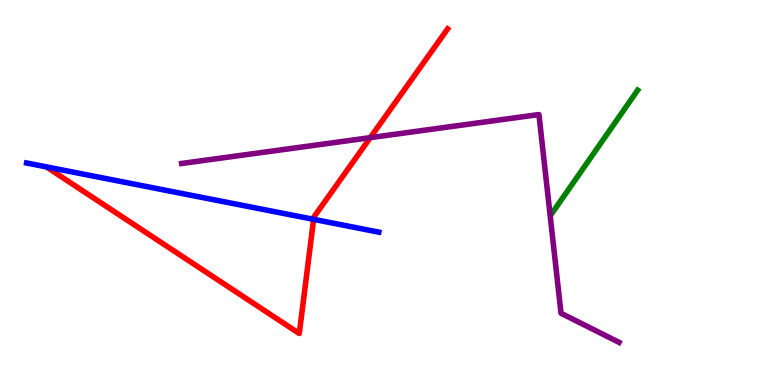[{'lines': ['blue', 'red'], 'intersections': [{'x': 4.05, 'y': 4.3}]}, {'lines': ['green', 'red'], 'intersections': []}, {'lines': ['purple', 'red'], 'intersections': [{'x': 4.78, 'y': 6.42}]}, {'lines': ['blue', 'green'], 'intersections': []}, {'lines': ['blue', 'purple'], 'intersections': []}, {'lines': ['green', 'purple'], 'intersections': []}]